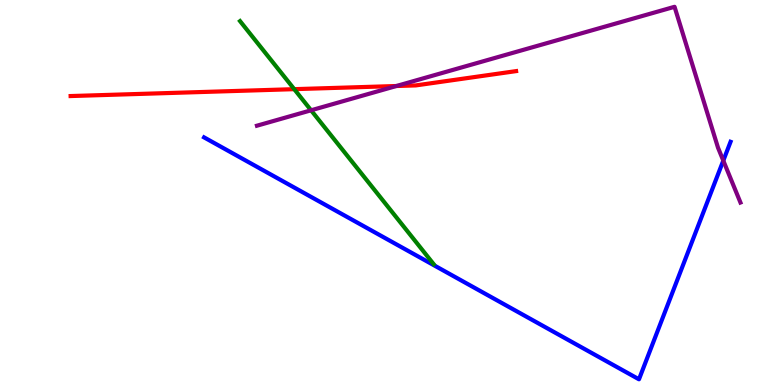[{'lines': ['blue', 'red'], 'intersections': []}, {'lines': ['green', 'red'], 'intersections': [{'x': 3.8, 'y': 7.68}]}, {'lines': ['purple', 'red'], 'intersections': [{'x': 5.11, 'y': 7.77}]}, {'lines': ['blue', 'green'], 'intersections': []}, {'lines': ['blue', 'purple'], 'intersections': [{'x': 9.33, 'y': 5.83}]}, {'lines': ['green', 'purple'], 'intersections': [{'x': 4.01, 'y': 7.14}]}]